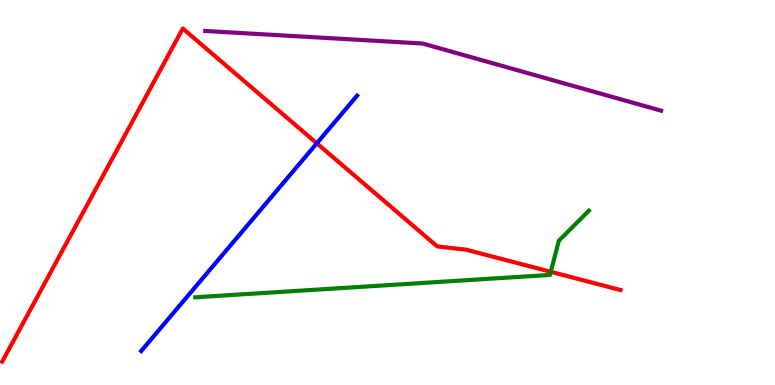[{'lines': ['blue', 'red'], 'intersections': [{'x': 4.09, 'y': 6.28}]}, {'lines': ['green', 'red'], 'intersections': [{'x': 7.11, 'y': 2.94}]}, {'lines': ['purple', 'red'], 'intersections': []}, {'lines': ['blue', 'green'], 'intersections': []}, {'lines': ['blue', 'purple'], 'intersections': []}, {'lines': ['green', 'purple'], 'intersections': []}]